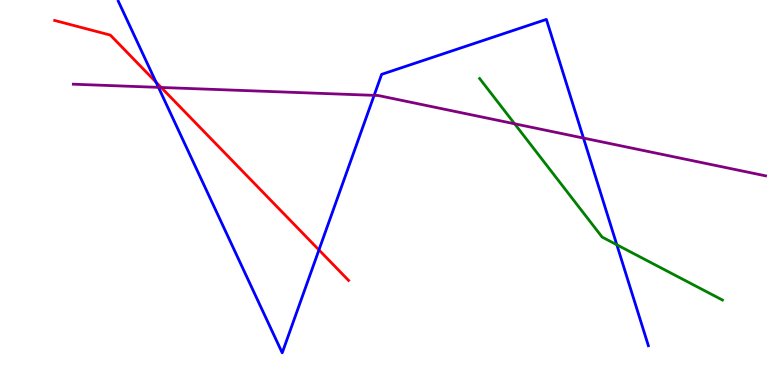[{'lines': ['blue', 'red'], 'intersections': [{'x': 2.01, 'y': 7.87}, {'x': 4.12, 'y': 3.51}]}, {'lines': ['green', 'red'], 'intersections': []}, {'lines': ['purple', 'red'], 'intersections': [{'x': 2.08, 'y': 7.73}]}, {'lines': ['blue', 'green'], 'intersections': [{'x': 7.96, 'y': 3.64}]}, {'lines': ['blue', 'purple'], 'intersections': [{'x': 2.04, 'y': 7.73}, {'x': 4.83, 'y': 7.52}, {'x': 7.53, 'y': 6.41}]}, {'lines': ['green', 'purple'], 'intersections': [{'x': 6.64, 'y': 6.78}]}]